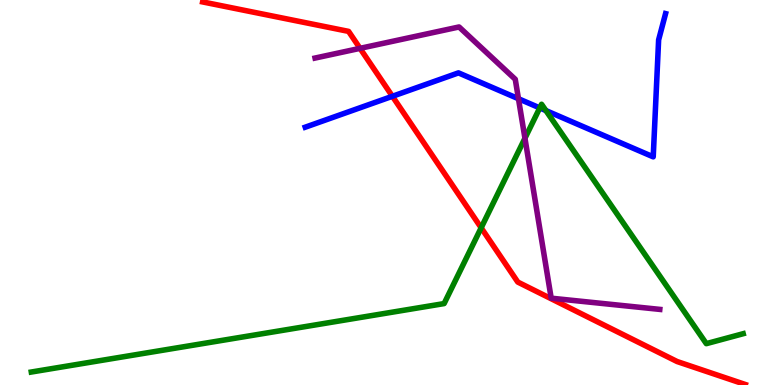[{'lines': ['blue', 'red'], 'intersections': [{'x': 5.06, 'y': 7.5}]}, {'lines': ['green', 'red'], 'intersections': [{'x': 6.21, 'y': 4.08}]}, {'lines': ['purple', 'red'], 'intersections': [{'x': 4.65, 'y': 8.74}]}, {'lines': ['blue', 'green'], 'intersections': [{'x': 6.96, 'y': 7.2}, {'x': 7.04, 'y': 7.13}]}, {'lines': ['blue', 'purple'], 'intersections': [{'x': 6.69, 'y': 7.44}]}, {'lines': ['green', 'purple'], 'intersections': [{'x': 6.77, 'y': 6.41}]}]